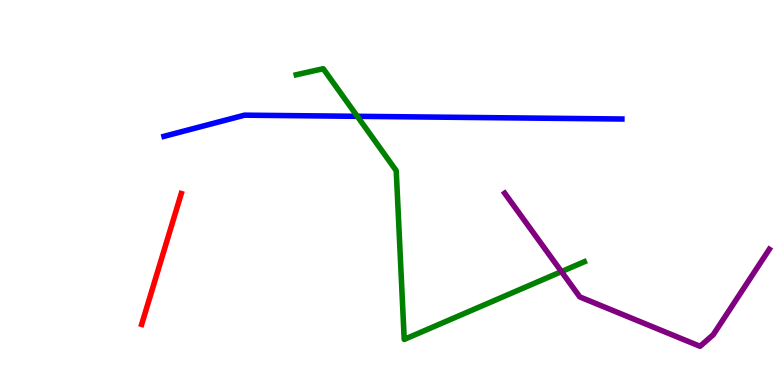[{'lines': ['blue', 'red'], 'intersections': []}, {'lines': ['green', 'red'], 'intersections': []}, {'lines': ['purple', 'red'], 'intersections': []}, {'lines': ['blue', 'green'], 'intersections': [{'x': 4.61, 'y': 6.98}]}, {'lines': ['blue', 'purple'], 'intersections': []}, {'lines': ['green', 'purple'], 'intersections': [{'x': 7.24, 'y': 2.95}]}]